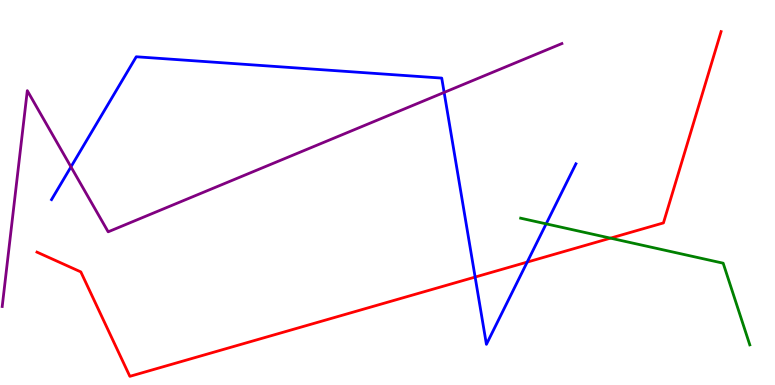[{'lines': ['blue', 'red'], 'intersections': [{'x': 6.13, 'y': 2.8}, {'x': 6.8, 'y': 3.19}]}, {'lines': ['green', 'red'], 'intersections': [{'x': 7.88, 'y': 3.81}]}, {'lines': ['purple', 'red'], 'intersections': []}, {'lines': ['blue', 'green'], 'intersections': [{'x': 7.05, 'y': 4.19}]}, {'lines': ['blue', 'purple'], 'intersections': [{'x': 0.916, 'y': 5.67}, {'x': 5.73, 'y': 7.6}]}, {'lines': ['green', 'purple'], 'intersections': []}]